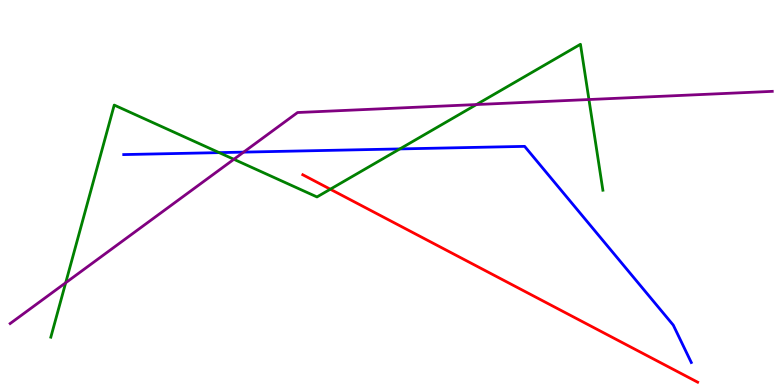[{'lines': ['blue', 'red'], 'intersections': []}, {'lines': ['green', 'red'], 'intersections': [{'x': 4.26, 'y': 5.09}]}, {'lines': ['purple', 'red'], 'intersections': []}, {'lines': ['blue', 'green'], 'intersections': [{'x': 2.83, 'y': 6.04}, {'x': 5.16, 'y': 6.13}]}, {'lines': ['blue', 'purple'], 'intersections': [{'x': 3.14, 'y': 6.05}]}, {'lines': ['green', 'purple'], 'intersections': [{'x': 0.848, 'y': 2.66}, {'x': 3.02, 'y': 5.86}, {'x': 6.15, 'y': 7.28}, {'x': 7.6, 'y': 7.41}]}]